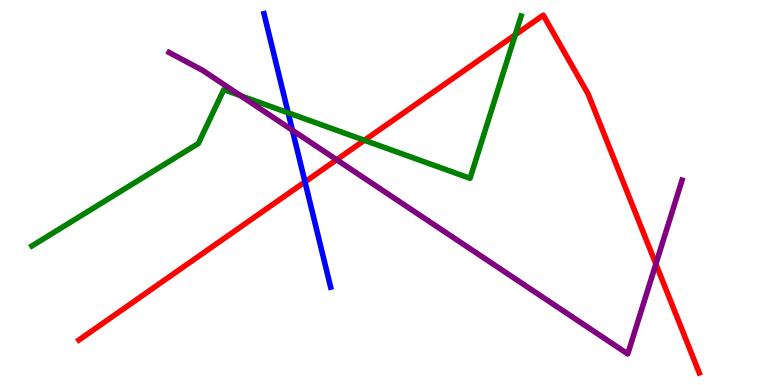[{'lines': ['blue', 'red'], 'intersections': [{'x': 3.94, 'y': 5.28}]}, {'lines': ['green', 'red'], 'intersections': [{'x': 4.7, 'y': 6.36}, {'x': 6.65, 'y': 9.1}]}, {'lines': ['purple', 'red'], 'intersections': [{'x': 4.34, 'y': 5.85}, {'x': 8.46, 'y': 3.14}]}, {'lines': ['blue', 'green'], 'intersections': [{'x': 3.72, 'y': 7.07}]}, {'lines': ['blue', 'purple'], 'intersections': [{'x': 3.77, 'y': 6.62}]}, {'lines': ['green', 'purple'], 'intersections': [{'x': 3.11, 'y': 7.51}]}]